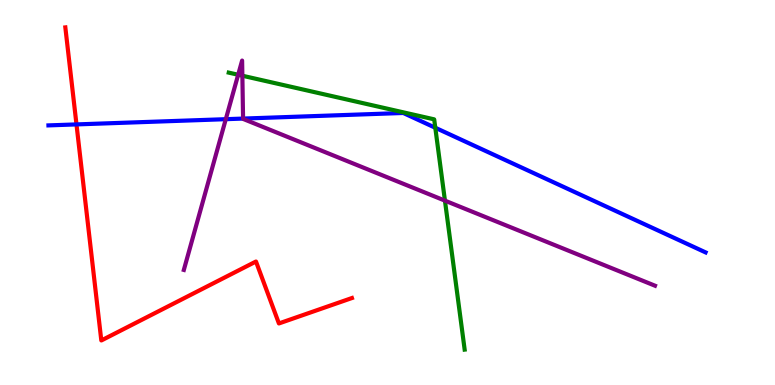[{'lines': ['blue', 'red'], 'intersections': [{'x': 0.987, 'y': 6.77}]}, {'lines': ['green', 'red'], 'intersections': []}, {'lines': ['purple', 'red'], 'intersections': []}, {'lines': ['blue', 'green'], 'intersections': [{'x': 5.62, 'y': 6.68}]}, {'lines': ['blue', 'purple'], 'intersections': [{'x': 2.91, 'y': 6.9}, {'x': 3.14, 'y': 6.92}]}, {'lines': ['green', 'purple'], 'intersections': [{'x': 3.07, 'y': 8.06}, {'x': 3.13, 'y': 8.03}, {'x': 5.74, 'y': 4.79}]}]